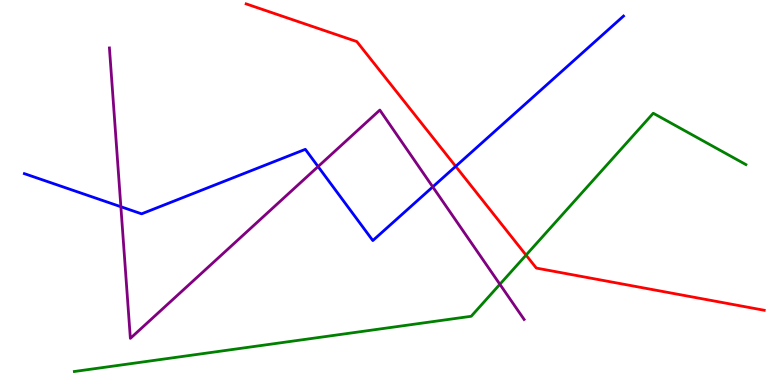[{'lines': ['blue', 'red'], 'intersections': [{'x': 5.88, 'y': 5.68}]}, {'lines': ['green', 'red'], 'intersections': [{'x': 6.79, 'y': 3.37}]}, {'lines': ['purple', 'red'], 'intersections': []}, {'lines': ['blue', 'green'], 'intersections': []}, {'lines': ['blue', 'purple'], 'intersections': [{'x': 1.56, 'y': 4.63}, {'x': 4.1, 'y': 5.67}, {'x': 5.58, 'y': 5.15}]}, {'lines': ['green', 'purple'], 'intersections': [{'x': 6.45, 'y': 2.62}]}]